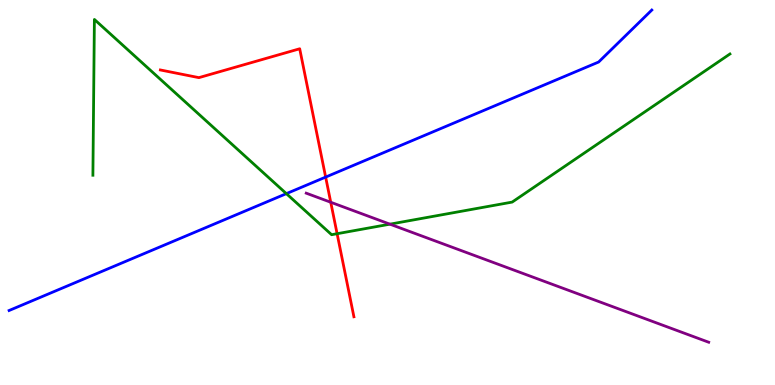[{'lines': ['blue', 'red'], 'intersections': [{'x': 4.2, 'y': 5.4}]}, {'lines': ['green', 'red'], 'intersections': [{'x': 4.35, 'y': 3.93}]}, {'lines': ['purple', 'red'], 'intersections': [{'x': 4.27, 'y': 4.75}]}, {'lines': ['blue', 'green'], 'intersections': [{'x': 3.7, 'y': 4.97}]}, {'lines': ['blue', 'purple'], 'intersections': []}, {'lines': ['green', 'purple'], 'intersections': [{'x': 5.03, 'y': 4.18}]}]